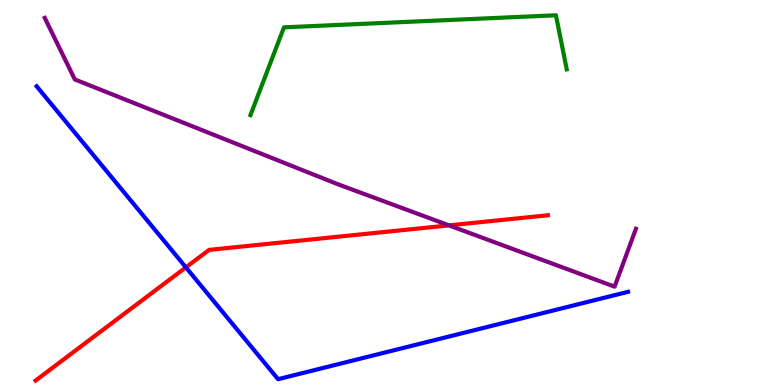[{'lines': ['blue', 'red'], 'intersections': [{'x': 2.4, 'y': 3.06}]}, {'lines': ['green', 'red'], 'intersections': []}, {'lines': ['purple', 'red'], 'intersections': [{'x': 5.79, 'y': 4.15}]}, {'lines': ['blue', 'green'], 'intersections': []}, {'lines': ['blue', 'purple'], 'intersections': []}, {'lines': ['green', 'purple'], 'intersections': []}]